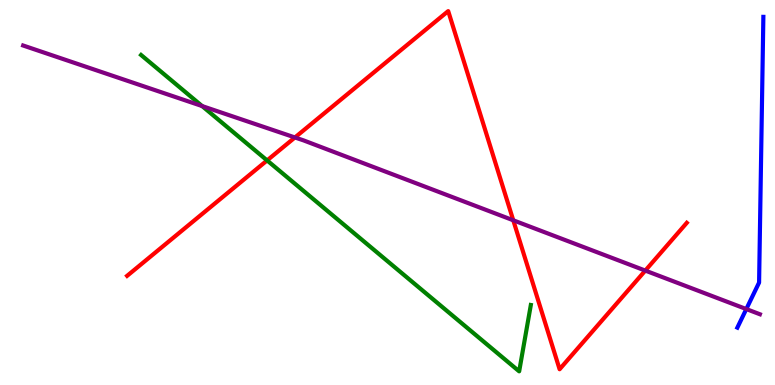[{'lines': ['blue', 'red'], 'intersections': []}, {'lines': ['green', 'red'], 'intersections': [{'x': 3.45, 'y': 5.83}]}, {'lines': ['purple', 'red'], 'intersections': [{'x': 3.81, 'y': 6.43}, {'x': 6.62, 'y': 4.28}, {'x': 8.33, 'y': 2.97}]}, {'lines': ['blue', 'green'], 'intersections': []}, {'lines': ['blue', 'purple'], 'intersections': [{'x': 9.63, 'y': 1.97}]}, {'lines': ['green', 'purple'], 'intersections': [{'x': 2.61, 'y': 7.25}]}]